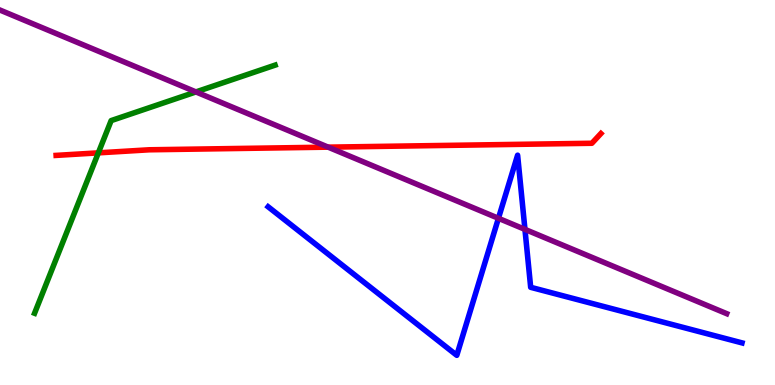[{'lines': ['blue', 'red'], 'intersections': []}, {'lines': ['green', 'red'], 'intersections': [{'x': 1.27, 'y': 6.03}]}, {'lines': ['purple', 'red'], 'intersections': [{'x': 4.23, 'y': 6.18}]}, {'lines': ['blue', 'green'], 'intersections': []}, {'lines': ['blue', 'purple'], 'intersections': [{'x': 6.43, 'y': 4.33}, {'x': 6.77, 'y': 4.04}]}, {'lines': ['green', 'purple'], 'intersections': [{'x': 2.53, 'y': 7.61}]}]